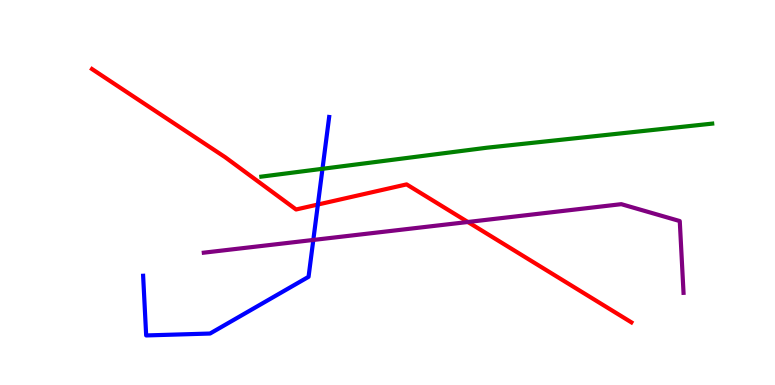[{'lines': ['blue', 'red'], 'intersections': [{'x': 4.1, 'y': 4.69}]}, {'lines': ['green', 'red'], 'intersections': []}, {'lines': ['purple', 'red'], 'intersections': [{'x': 6.04, 'y': 4.23}]}, {'lines': ['blue', 'green'], 'intersections': [{'x': 4.16, 'y': 5.62}]}, {'lines': ['blue', 'purple'], 'intersections': [{'x': 4.04, 'y': 3.77}]}, {'lines': ['green', 'purple'], 'intersections': []}]